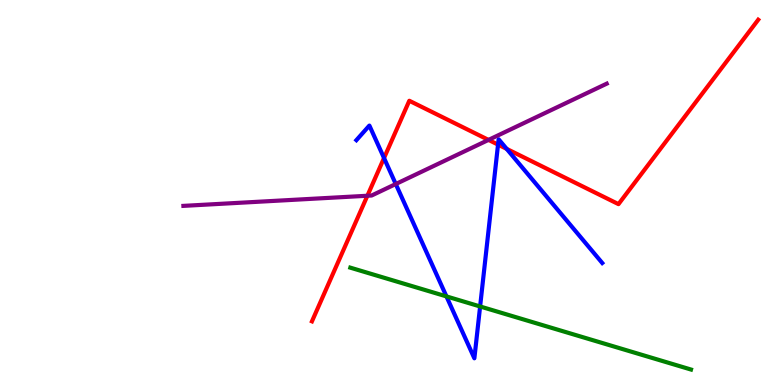[{'lines': ['blue', 'red'], 'intersections': [{'x': 4.96, 'y': 5.9}, {'x': 6.43, 'y': 6.24}, {'x': 6.54, 'y': 6.13}]}, {'lines': ['green', 'red'], 'intersections': []}, {'lines': ['purple', 'red'], 'intersections': [{'x': 4.74, 'y': 4.92}, {'x': 6.3, 'y': 6.37}]}, {'lines': ['blue', 'green'], 'intersections': [{'x': 5.76, 'y': 2.3}, {'x': 6.2, 'y': 2.04}]}, {'lines': ['blue', 'purple'], 'intersections': [{'x': 5.11, 'y': 5.22}]}, {'lines': ['green', 'purple'], 'intersections': []}]